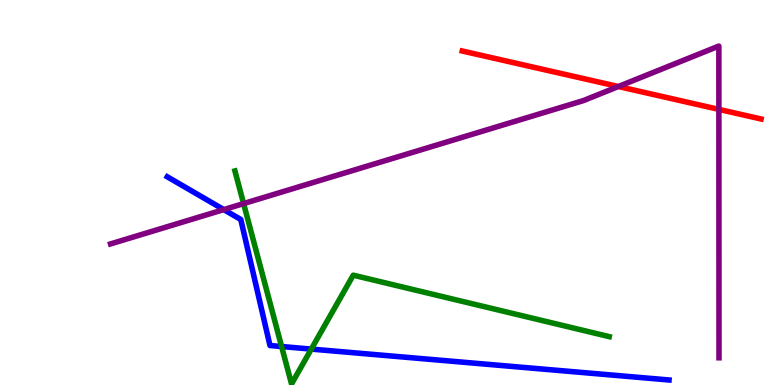[{'lines': ['blue', 'red'], 'intersections': []}, {'lines': ['green', 'red'], 'intersections': []}, {'lines': ['purple', 'red'], 'intersections': [{'x': 7.98, 'y': 7.75}, {'x': 9.28, 'y': 7.16}]}, {'lines': ['blue', 'green'], 'intersections': [{'x': 3.63, 'y': 0.999}, {'x': 4.02, 'y': 0.933}]}, {'lines': ['blue', 'purple'], 'intersections': [{'x': 2.89, 'y': 4.56}]}, {'lines': ['green', 'purple'], 'intersections': [{'x': 3.14, 'y': 4.71}]}]